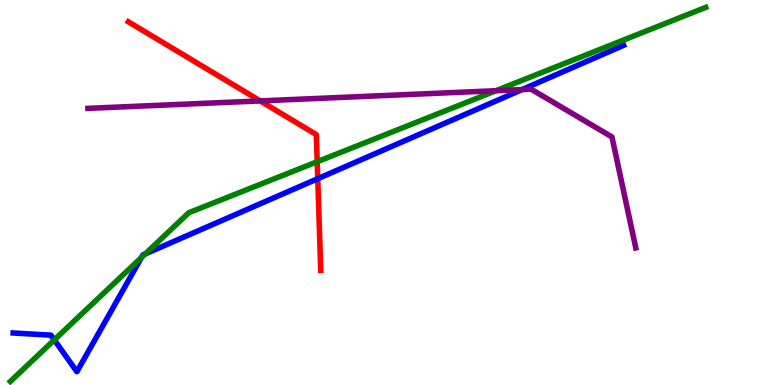[{'lines': ['blue', 'red'], 'intersections': [{'x': 4.1, 'y': 5.36}]}, {'lines': ['green', 'red'], 'intersections': [{'x': 4.09, 'y': 5.8}]}, {'lines': ['purple', 'red'], 'intersections': [{'x': 3.36, 'y': 7.38}]}, {'lines': ['blue', 'green'], 'intersections': [{'x': 0.701, 'y': 1.17}, {'x': 1.83, 'y': 3.31}, {'x': 1.87, 'y': 3.4}]}, {'lines': ['blue', 'purple'], 'intersections': [{'x': 6.74, 'y': 7.67}]}, {'lines': ['green', 'purple'], 'intersections': [{'x': 6.4, 'y': 7.64}]}]